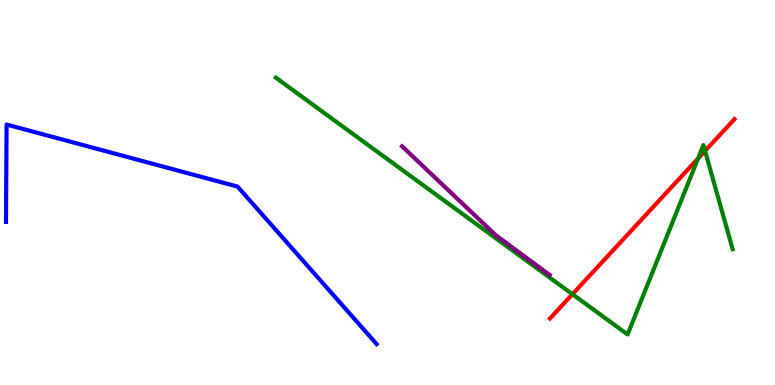[{'lines': ['blue', 'red'], 'intersections': []}, {'lines': ['green', 'red'], 'intersections': [{'x': 7.39, 'y': 2.36}, {'x': 9.01, 'y': 5.88}, {'x': 9.1, 'y': 6.08}]}, {'lines': ['purple', 'red'], 'intersections': []}, {'lines': ['blue', 'green'], 'intersections': []}, {'lines': ['blue', 'purple'], 'intersections': []}, {'lines': ['green', 'purple'], 'intersections': []}]